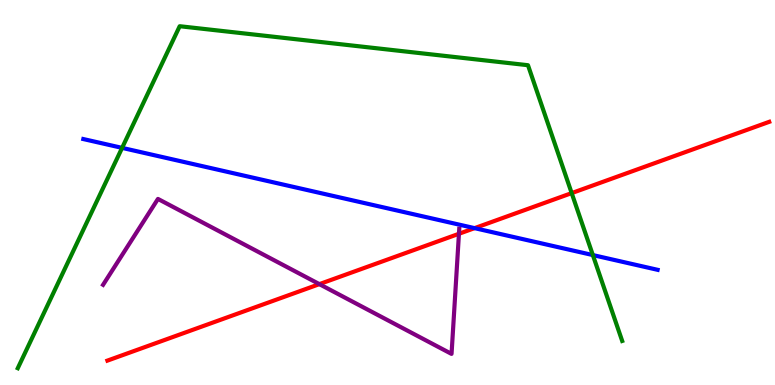[{'lines': ['blue', 'red'], 'intersections': [{'x': 6.12, 'y': 4.07}]}, {'lines': ['green', 'red'], 'intersections': [{'x': 7.38, 'y': 4.98}]}, {'lines': ['purple', 'red'], 'intersections': [{'x': 4.12, 'y': 2.62}, {'x': 5.92, 'y': 3.93}]}, {'lines': ['blue', 'green'], 'intersections': [{'x': 1.58, 'y': 6.16}, {'x': 7.65, 'y': 3.37}]}, {'lines': ['blue', 'purple'], 'intersections': []}, {'lines': ['green', 'purple'], 'intersections': []}]